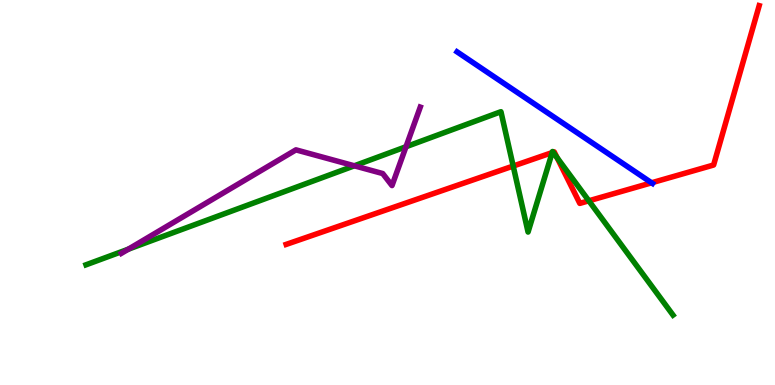[{'lines': ['blue', 'red'], 'intersections': [{'x': 8.41, 'y': 5.25}]}, {'lines': ['green', 'red'], 'intersections': [{'x': 6.62, 'y': 5.69}, {'x': 7.13, 'y': 6.04}, {'x': 7.14, 'y': 6.04}, {'x': 7.19, 'y': 5.9}, {'x': 7.6, 'y': 4.78}]}, {'lines': ['purple', 'red'], 'intersections': []}, {'lines': ['blue', 'green'], 'intersections': []}, {'lines': ['blue', 'purple'], 'intersections': []}, {'lines': ['green', 'purple'], 'intersections': [{'x': 1.66, 'y': 3.53}, {'x': 4.57, 'y': 5.69}, {'x': 5.24, 'y': 6.19}]}]